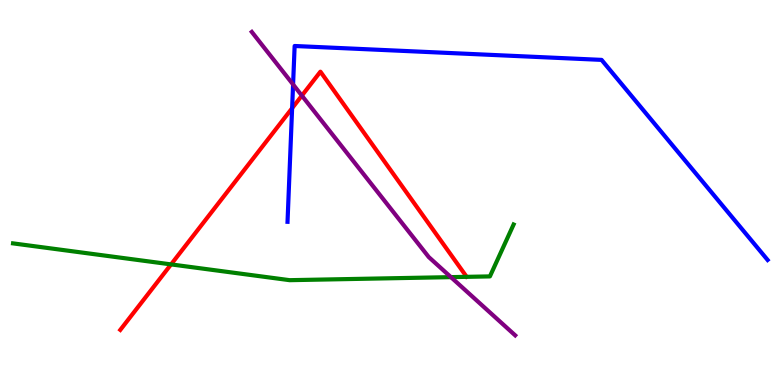[{'lines': ['blue', 'red'], 'intersections': [{'x': 3.77, 'y': 7.19}]}, {'lines': ['green', 'red'], 'intersections': [{'x': 2.21, 'y': 3.13}]}, {'lines': ['purple', 'red'], 'intersections': [{'x': 3.89, 'y': 7.52}]}, {'lines': ['blue', 'green'], 'intersections': []}, {'lines': ['blue', 'purple'], 'intersections': [{'x': 3.78, 'y': 7.81}]}, {'lines': ['green', 'purple'], 'intersections': [{'x': 5.82, 'y': 2.8}]}]